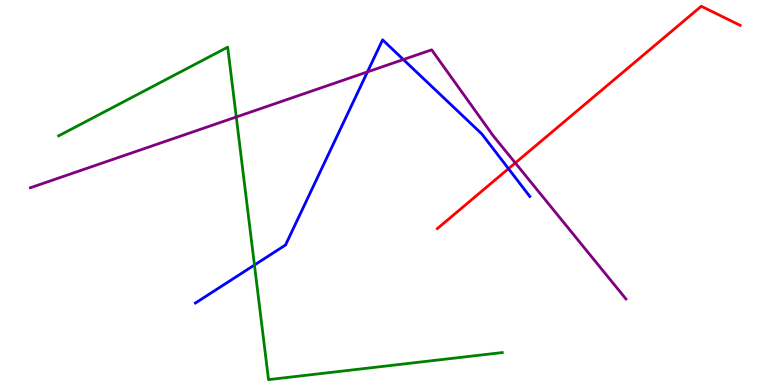[{'lines': ['blue', 'red'], 'intersections': [{'x': 6.56, 'y': 5.62}]}, {'lines': ['green', 'red'], 'intersections': []}, {'lines': ['purple', 'red'], 'intersections': [{'x': 6.65, 'y': 5.77}]}, {'lines': ['blue', 'green'], 'intersections': [{'x': 3.28, 'y': 3.12}]}, {'lines': ['blue', 'purple'], 'intersections': [{'x': 4.74, 'y': 8.13}, {'x': 5.2, 'y': 8.45}]}, {'lines': ['green', 'purple'], 'intersections': [{'x': 3.05, 'y': 6.96}]}]